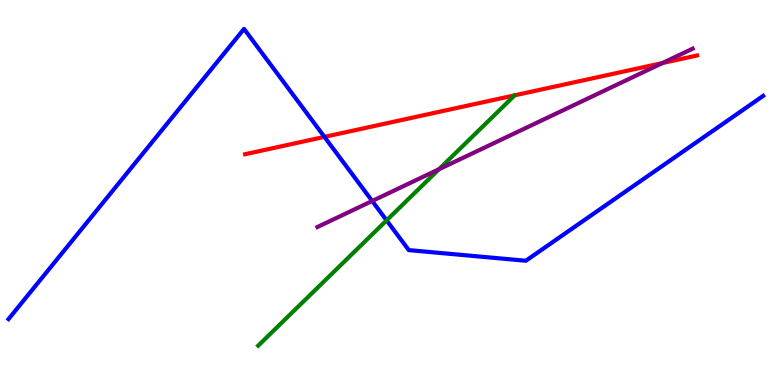[{'lines': ['blue', 'red'], 'intersections': [{'x': 4.19, 'y': 6.44}]}, {'lines': ['green', 'red'], 'intersections': []}, {'lines': ['purple', 'red'], 'intersections': [{'x': 8.55, 'y': 8.36}]}, {'lines': ['blue', 'green'], 'intersections': [{'x': 4.99, 'y': 4.28}]}, {'lines': ['blue', 'purple'], 'intersections': [{'x': 4.8, 'y': 4.78}]}, {'lines': ['green', 'purple'], 'intersections': [{'x': 5.66, 'y': 5.6}]}]